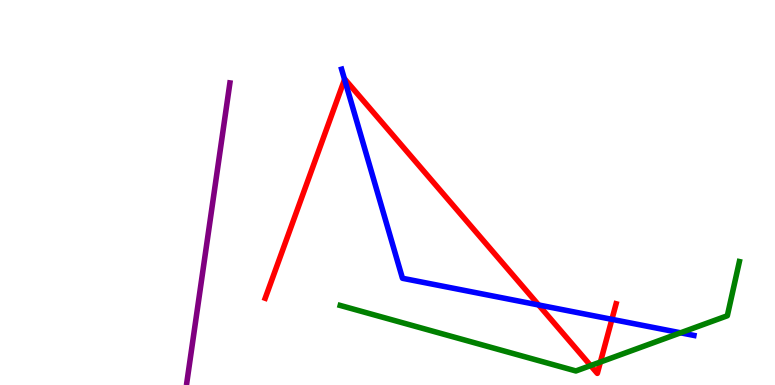[{'lines': ['blue', 'red'], 'intersections': [{'x': 4.45, 'y': 7.94}, {'x': 6.95, 'y': 2.08}, {'x': 7.9, 'y': 1.71}]}, {'lines': ['green', 'red'], 'intersections': [{'x': 7.62, 'y': 0.504}, {'x': 7.75, 'y': 0.597}]}, {'lines': ['purple', 'red'], 'intersections': []}, {'lines': ['blue', 'green'], 'intersections': [{'x': 8.78, 'y': 1.36}]}, {'lines': ['blue', 'purple'], 'intersections': []}, {'lines': ['green', 'purple'], 'intersections': []}]